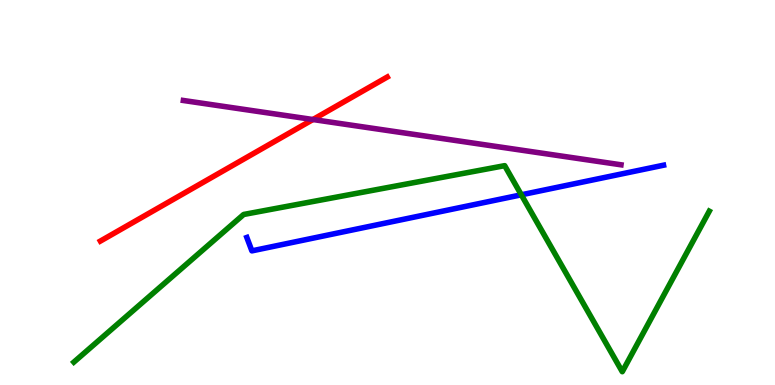[{'lines': ['blue', 'red'], 'intersections': []}, {'lines': ['green', 'red'], 'intersections': []}, {'lines': ['purple', 'red'], 'intersections': [{'x': 4.04, 'y': 6.9}]}, {'lines': ['blue', 'green'], 'intersections': [{'x': 6.73, 'y': 4.94}]}, {'lines': ['blue', 'purple'], 'intersections': []}, {'lines': ['green', 'purple'], 'intersections': []}]